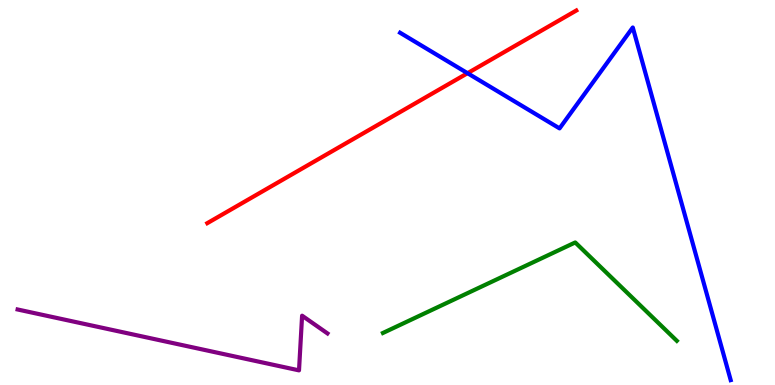[{'lines': ['blue', 'red'], 'intersections': [{'x': 6.03, 'y': 8.1}]}, {'lines': ['green', 'red'], 'intersections': []}, {'lines': ['purple', 'red'], 'intersections': []}, {'lines': ['blue', 'green'], 'intersections': []}, {'lines': ['blue', 'purple'], 'intersections': []}, {'lines': ['green', 'purple'], 'intersections': []}]